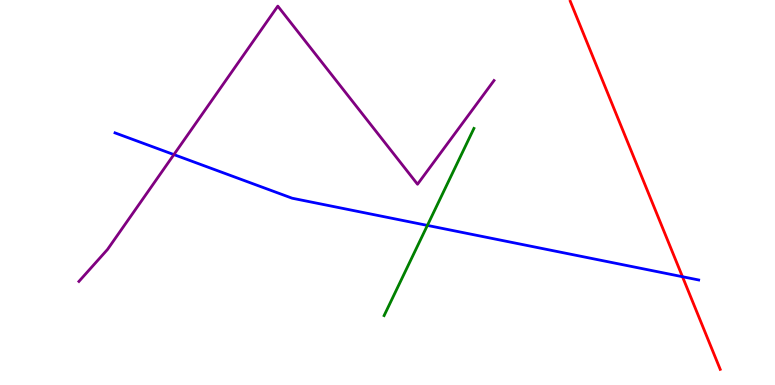[{'lines': ['blue', 'red'], 'intersections': [{'x': 8.81, 'y': 2.81}]}, {'lines': ['green', 'red'], 'intersections': []}, {'lines': ['purple', 'red'], 'intersections': []}, {'lines': ['blue', 'green'], 'intersections': [{'x': 5.51, 'y': 4.15}]}, {'lines': ['blue', 'purple'], 'intersections': [{'x': 2.24, 'y': 5.98}]}, {'lines': ['green', 'purple'], 'intersections': []}]